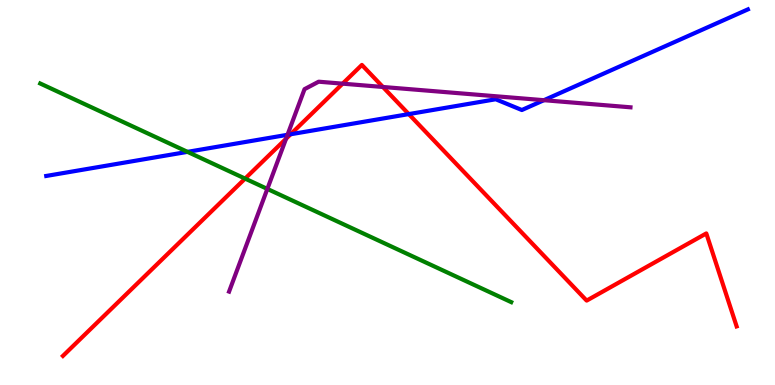[{'lines': ['blue', 'red'], 'intersections': [{'x': 3.75, 'y': 6.51}, {'x': 5.27, 'y': 7.04}]}, {'lines': ['green', 'red'], 'intersections': [{'x': 3.16, 'y': 5.36}]}, {'lines': ['purple', 'red'], 'intersections': [{'x': 3.69, 'y': 6.4}, {'x': 4.42, 'y': 7.83}, {'x': 4.94, 'y': 7.74}]}, {'lines': ['blue', 'green'], 'intersections': [{'x': 2.42, 'y': 6.06}]}, {'lines': ['blue', 'purple'], 'intersections': [{'x': 3.71, 'y': 6.5}, {'x': 7.02, 'y': 7.4}]}, {'lines': ['green', 'purple'], 'intersections': [{'x': 3.45, 'y': 5.09}]}]